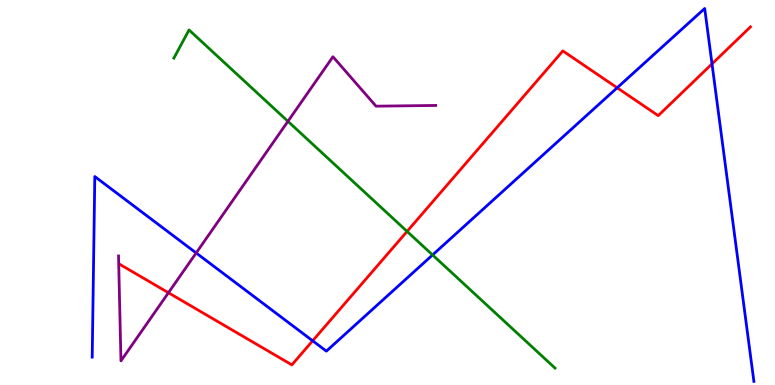[{'lines': ['blue', 'red'], 'intersections': [{'x': 4.03, 'y': 1.15}, {'x': 7.96, 'y': 7.72}, {'x': 9.19, 'y': 8.34}]}, {'lines': ['green', 'red'], 'intersections': [{'x': 5.25, 'y': 3.99}]}, {'lines': ['purple', 'red'], 'intersections': [{'x': 2.17, 'y': 2.4}]}, {'lines': ['blue', 'green'], 'intersections': [{'x': 5.58, 'y': 3.38}]}, {'lines': ['blue', 'purple'], 'intersections': [{'x': 2.53, 'y': 3.43}]}, {'lines': ['green', 'purple'], 'intersections': [{'x': 3.72, 'y': 6.85}]}]